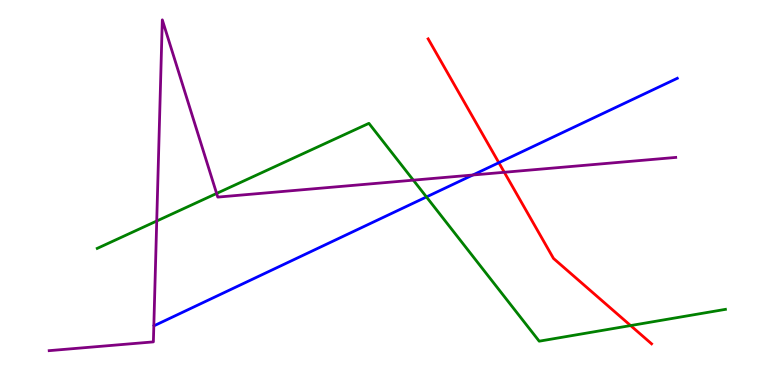[{'lines': ['blue', 'red'], 'intersections': [{'x': 6.44, 'y': 5.77}]}, {'lines': ['green', 'red'], 'intersections': [{'x': 8.14, 'y': 1.54}]}, {'lines': ['purple', 'red'], 'intersections': [{'x': 6.51, 'y': 5.53}]}, {'lines': ['blue', 'green'], 'intersections': [{'x': 5.5, 'y': 4.88}]}, {'lines': ['blue', 'purple'], 'intersections': [{'x': 6.1, 'y': 5.45}]}, {'lines': ['green', 'purple'], 'intersections': [{'x': 2.02, 'y': 4.26}, {'x': 2.8, 'y': 4.98}, {'x': 5.33, 'y': 5.32}]}]